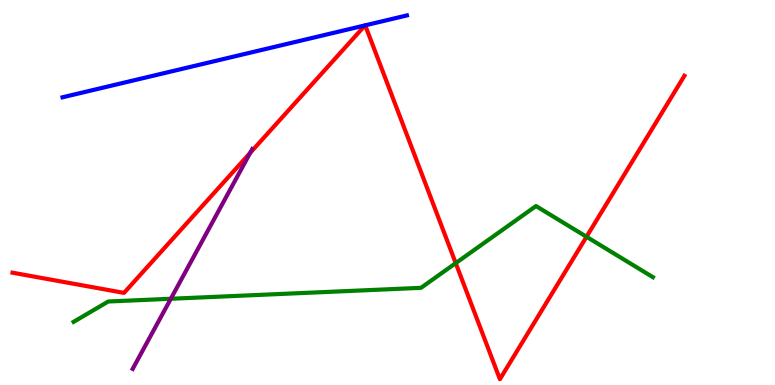[{'lines': ['blue', 'red'], 'intersections': [{'x': 4.71, 'y': 9.34}, {'x': 4.71, 'y': 9.34}]}, {'lines': ['green', 'red'], 'intersections': [{'x': 5.88, 'y': 3.17}, {'x': 7.57, 'y': 3.85}]}, {'lines': ['purple', 'red'], 'intersections': [{'x': 3.23, 'y': 6.03}]}, {'lines': ['blue', 'green'], 'intersections': []}, {'lines': ['blue', 'purple'], 'intersections': []}, {'lines': ['green', 'purple'], 'intersections': [{'x': 2.2, 'y': 2.24}]}]